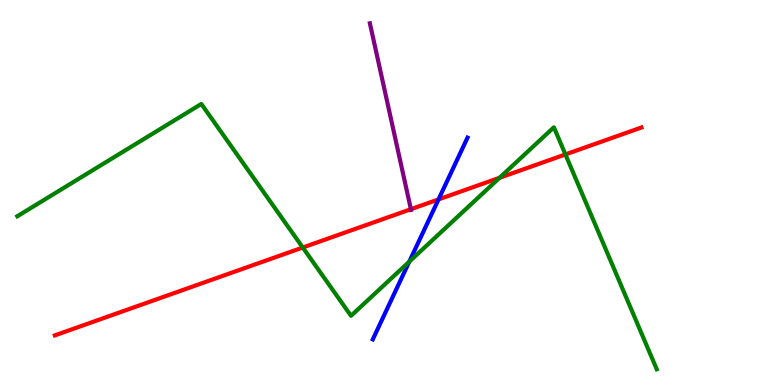[{'lines': ['blue', 'red'], 'intersections': [{'x': 5.66, 'y': 4.82}]}, {'lines': ['green', 'red'], 'intersections': [{'x': 3.91, 'y': 3.57}, {'x': 6.45, 'y': 5.38}, {'x': 7.3, 'y': 5.99}]}, {'lines': ['purple', 'red'], 'intersections': [{'x': 5.3, 'y': 4.57}]}, {'lines': ['blue', 'green'], 'intersections': [{'x': 5.28, 'y': 3.2}]}, {'lines': ['blue', 'purple'], 'intersections': []}, {'lines': ['green', 'purple'], 'intersections': []}]